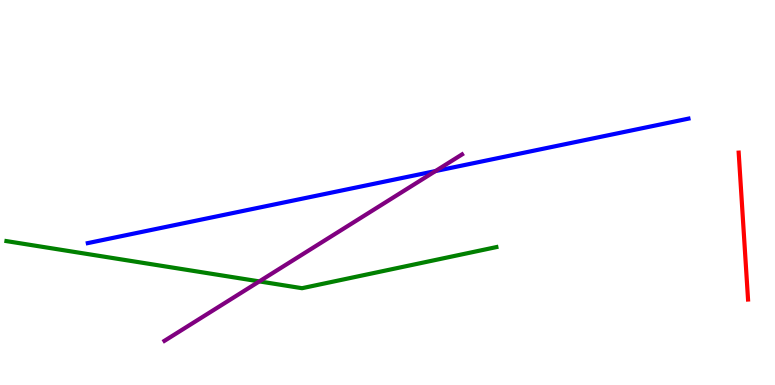[{'lines': ['blue', 'red'], 'intersections': []}, {'lines': ['green', 'red'], 'intersections': []}, {'lines': ['purple', 'red'], 'intersections': []}, {'lines': ['blue', 'green'], 'intersections': []}, {'lines': ['blue', 'purple'], 'intersections': [{'x': 5.62, 'y': 5.56}]}, {'lines': ['green', 'purple'], 'intersections': [{'x': 3.35, 'y': 2.69}]}]